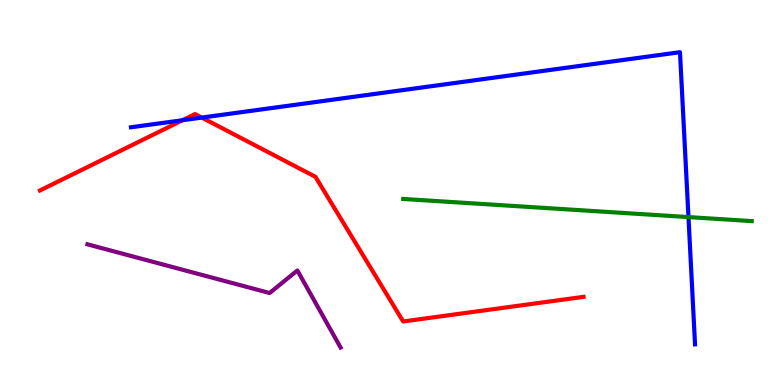[{'lines': ['blue', 'red'], 'intersections': [{'x': 2.36, 'y': 6.88}, {'x': 2.6, 'y': 6.95}]}, {'lines': ['green', 'red'], 'intersections': []}, {'lines': ['purple', 'red'], 'intersections': []}, {'lines': ['blue', 'green'], 'intersections': [{'x': 8.88, 'y': 4.36}]}, {'lines': ['blue', 'purple'], 'intersections': []}, {'lines': ['green', 'purple'], 'intersections': []}]